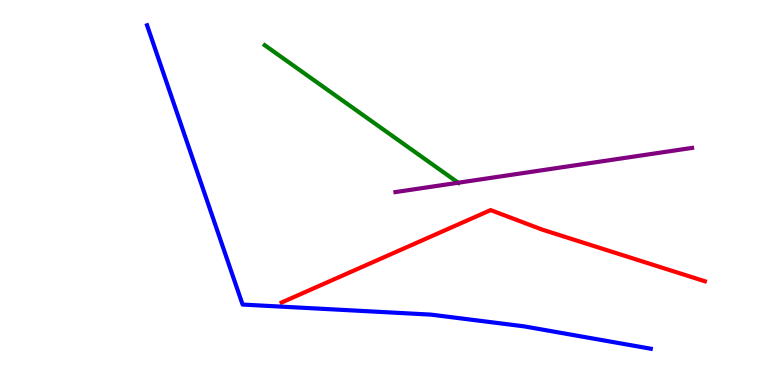[{'lines': ['blue', 'red'], 'intersections': []}, {'lines': ['green', 'red'], 'intersections': []}, {'lines': ['purple', 'red'], 'intersections': []}, {'lines': ['blue', 'green'], 'intersections': []}, {'lines': ['blue', 'purple'], 'intersections': []}, {'lines': ['green', 'purple'], 'intersections': [{'x': 5.91, 'y': 5.25}]}]